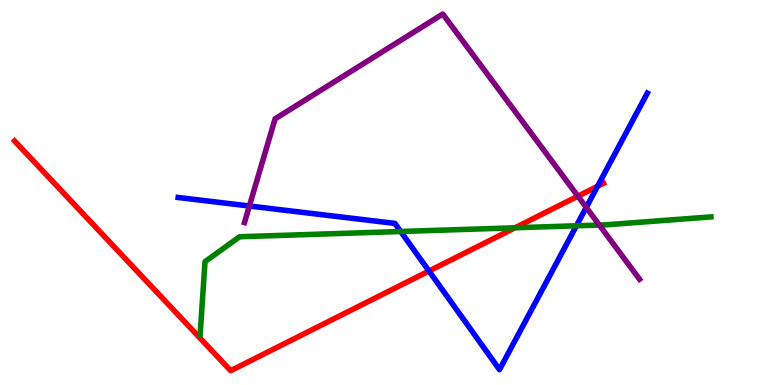[{'lines': ['blue', 'red'], 'intersections': [{'x': 5.54, 'y': 2.96}, {'x': 7.71, 'y': 5.16}]}, {'lines': ['green', 'red'], 'intersections': [{'x': 6.65, 'y': 4.08}]}, {'lines': ['purple', 'red'], 'intersections': [{'x': 7.46, 'y': 4.9}]}, {'lines': ['blue', 'green'], 'intersections': [{'x': 5.17, 'y': 3.99}, {'x': 7.44, 'y': 4.14}]}, {'lines': ['blue', 'purple'], 'intersections': [{'x': 3.22, 'y': 4.65}, {'x': 7.56, 'y': 4.61}]}, {'lines': ['green', 'purple'], 'intersections': [{'x': 7.73, 'y': 4.15}]}]